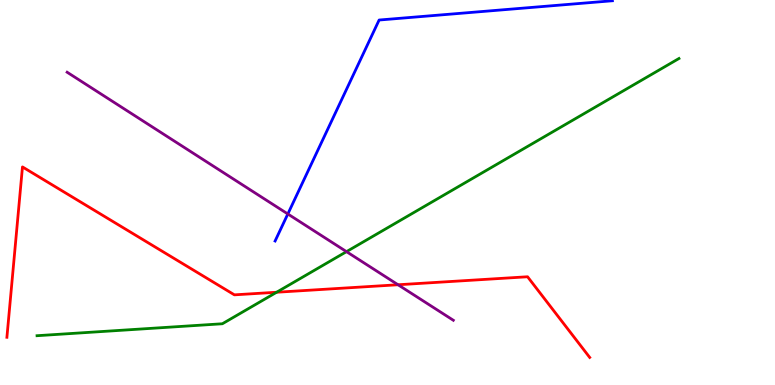[{'lines': ['blue', 'red'], 'intersections': []}, {'lines': ['green', 'red'], 'intersections': [{'x': 3.57, 'y': 2.41}]}, {'lines': ['purple', 'red'], 'intersections': [{'x': 5.14, 'y': 2.6}]}, {'lines': ['blue', 'green'], 'intersections': []}, {'lines': ['blue', 'purple'], 'intersections': [{'x': 3.71, 'y': 4.44}]}, {'lines': ['green', 'purple'], 'intersections': [{'x': 4.47, 'y': 3.46}]}]